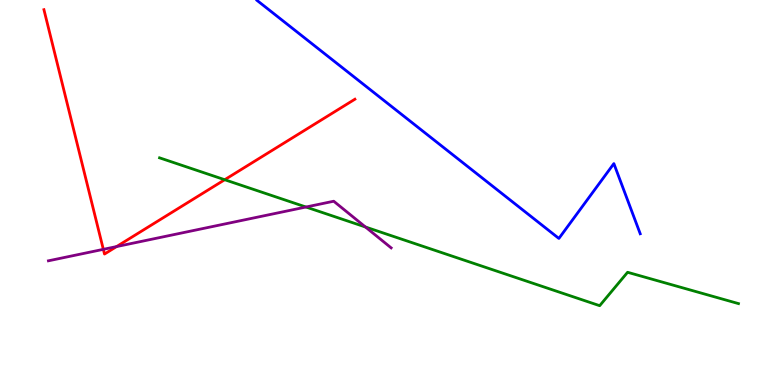[{'lines': ['blue', 'red'], 'intersections': []}, {'lines': ['green', 'red'], 'intersections': [{'x': 2.9, 'y': 5.33}]}, {'lines': ['purple', 'red'], 'intersections': [{'x': 1.33, 'y': 3.52}, {'x': 1.5, 'y': 3.6}]}, {'lines': ['blue', 'green'], 'intersections': []}, {'lines': ['blue', 'purple'], 'intersections': []}, {'lines': ['green', 'purple'], 'intersections': [{'x': 3.95, 'y': 4.62}, {'x': 4.72, 'y': 4.1}]}]